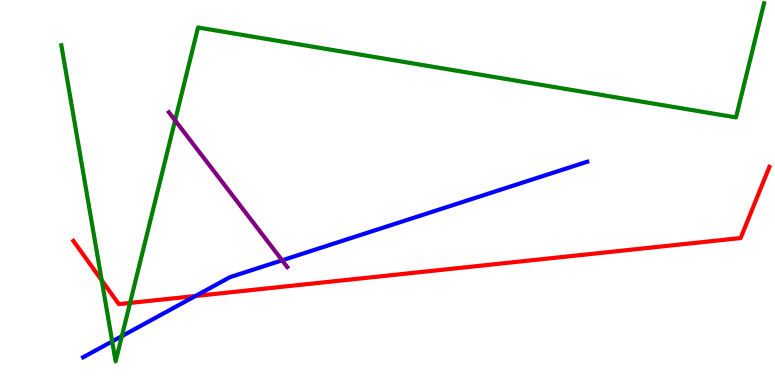[{'lines': ['blue', 'red'], 'intersections': [{'x': 2.52, 'y': 2.31}]}, {'lines': ['green', 'red'], 'intersections': [{'x': 1.31, 'y': 2.72}, {'x': 1.68, 'y': 2.13}]}, {'lines': ['purple', 'red'], 'intersections': []}, {'lines': ['blue', 'green'], 'intersections': [{'x': 1.45, 'y': 1.13}, {'x': 1.57, 'y': 1.27}]}, {'lines': ['blue', 'purple'], 'intersections': [{'x': 3.64, 'y': 3.24}]}, {'lines': ['green', 'purple'], 'intersections': [{'x': 2.26, 'y': 6.87}]}]